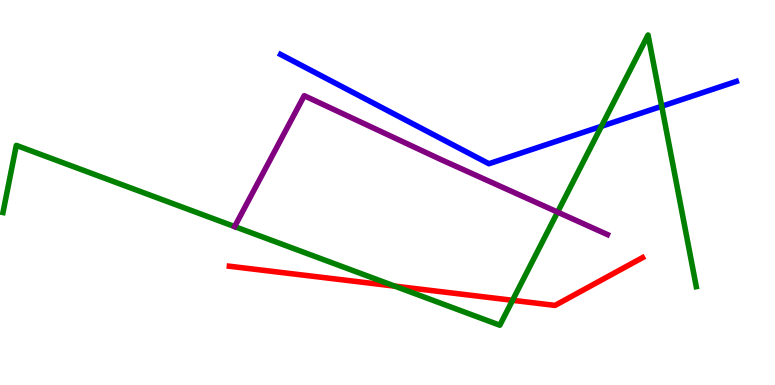[{'lines': ['blue', 'red'], 'intersections': []}, {'lines': ['green', 'red'], 'intersections': [{'x': 5.09, 'y': 2.57}, {'x': 6.61, 'y': 2.2}]}, {'lines': ['purple', 'red'], 'intersections': []}, {'lines': ['blue', 'green'], 'intersections': [{'x': 7.76, 'y': 6.72}, {'x': 8.54, 'y': 7.24}]}, {'lines': ['blue', 'purple'], 'intersections': []}, {'lines': ['green', 'purple'], 'intersections': [{'x': 7.19, 'y': 4.49}]}]